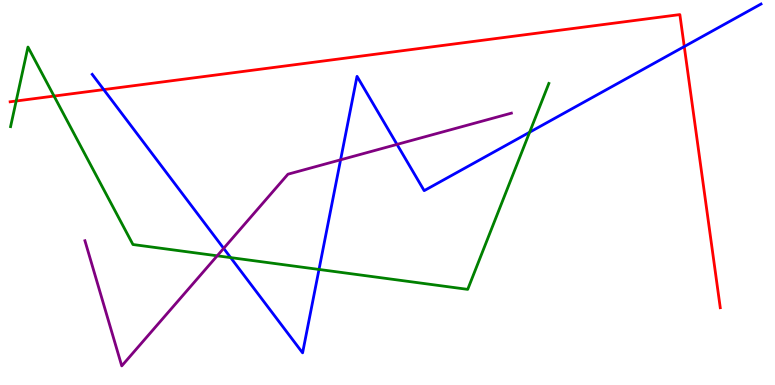[{'lines': ['blue', 'red'], 'intersections': [{'x': 1.34, 'y': 7.67}, {'x': 8.83, 'y': 8.79}]}, {'lines': ['green', 'red'], 'intersections': [{'x': 0.209, 'y': 7.38}, {'x': 0.697, 'y': 7.5}]}, {'lines': ['purple', 'red'], 'intersections': []}, {'lines': ['blue', 'green'], 'intersections': [{'x': 2.98, 'y': 3.31}, {'x': 4.12, 'y': 3.0}, {'x': 6.83, 'y': 6.57}]}, {'lines': ['blue', 'purple'], 'intersections': [{'x': 2.89, 'y': 3.55}, {'x': 4.39, 'y': 5.85}, {'x': 5.12, 'y': 6.25}]}, {'lines': ['green', 'purple'], 'intersections': [{'x': 2.8, 'y': 3.36}]}]